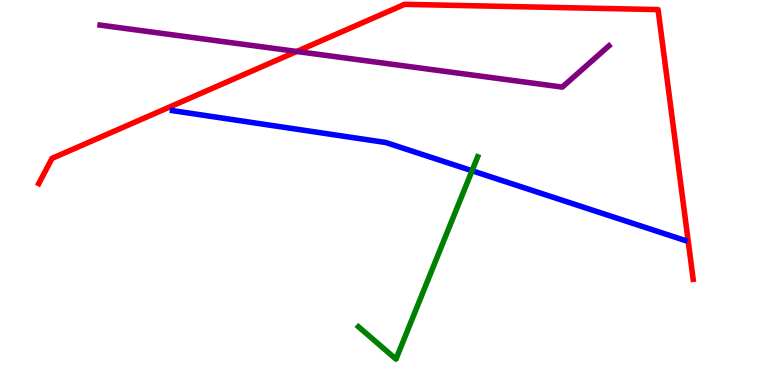[{'lines': ['blue', 'red'], 'intersections': []}, {'lines': ['green', 'red'], 'intersections': []}, {'lines': ['purple', 'red'], 'intersections': [{'x': 3.83, 'y': 8.66}]}, {'lines': ['blue', 'green'], 'intersections': [{'x': 6.09, 'y': 5.57}]}, {'lines': ['blue', 'purple'], 'intersections': []}, {'lines': ['green', 'purple'], 'intersections': []}]